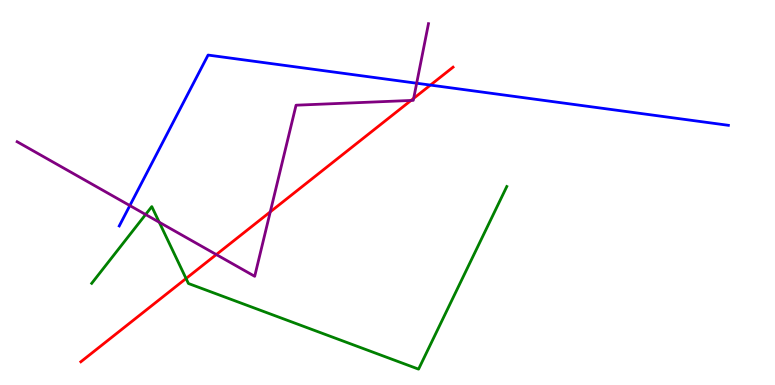[{'lines': ['blue', 'red'], 'intersections': [{'x': 5.55, 'y': 7.79}]}, {'lines': ['green', 'red'], 'intersections': [{'x': 2.4, 'y': 2.77}]}, {'lines': ['purple', 'red'], 'intersections': [{'x': 2.79, 'y': 3.39}, {'x': 3.49, 'y': 4.5}, {'x': 5.3, 'y': 7.39}, {'x': 5.34, 'y': 7.45}]}, {'lines': ['blue', 'green'], 'intersections': []}, {'lines': ['blue', 'purple'], 'intersections': [{'x': 1.68, 'y': 4.66}, {'x': 5.38, 'y': 7.84}]}, {'lines': ['green', 'purple'], 'intersections': [{'x': 1.88, 'y': 4.43}, {'x': 2.05, 'y': 4.23}]}]